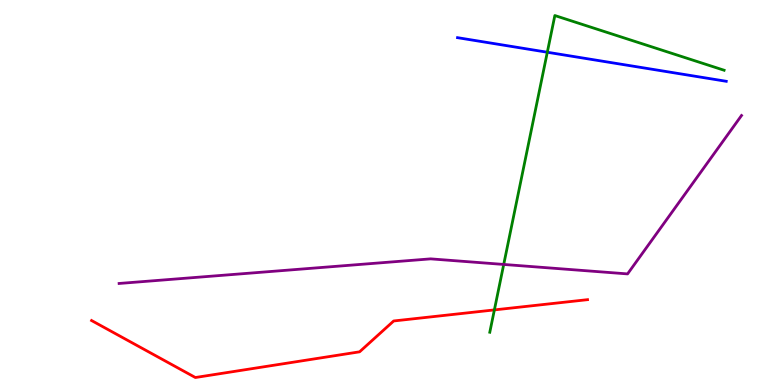[{'lines': ['blue', 'red'], 'intersections': []}, {'lines': ['green', 'red'], 'intersections': [{'x': 6.38, 'y': 1.95}]}, {'lines': ['purple', 'red'], 'intersections': []}, {'lines': ['blue', 'green'], 'intersections': [{'x': 7.06, 'y': 8.64}]}, {'lines': ['blue', 'purple'], 'intersections': []}, {'lines': ['green', 'purple'], 'intersections': [{'x': 6.5, 'y': 3.13}]}]